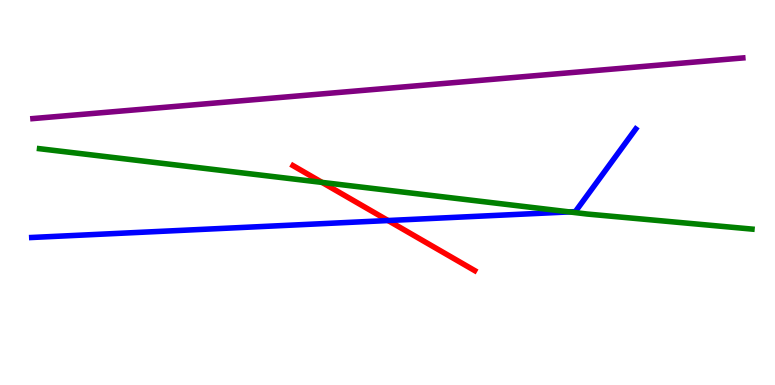[{'lines': ['blue', 'red'], 'intersections': [{'x': 5.01, 'y': 4.27}]}, {'lines': ['green', 'red'], 'intersections': [{'x': 4.16, 'y': 5.26}]}, {'lines': ['purple', 'red'], 'intersections': []}, {'lines': ['blue', 'green'], 'intersections': [{'x': 7.35, 'y': 4.5}]}, {'lines': ['blue', 'purple'], 'intersections': []}, {'lines': ['green', 'purple'], 'intersections': []}]